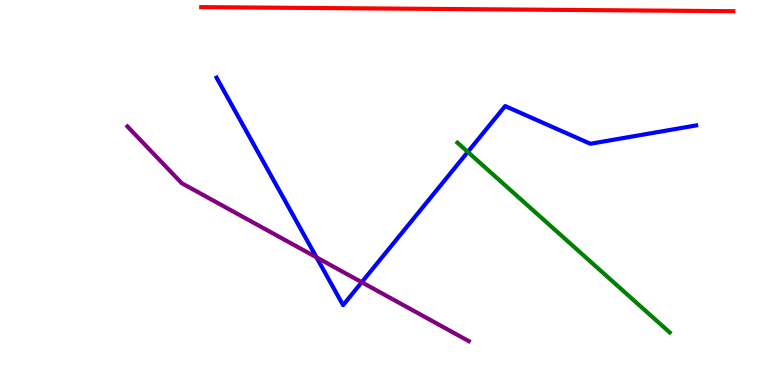[{'lines': ['blue', 'red'], 'intersections': []}, {'lines': ['green', 'red'], 'intersections': []}, {'lines': ['purple', 'red'], 'intersections': []}, {'lines': ['blue', 'green'], 'intersections': [{'x': 6.04, 'y': 6.05}]}, {'lines': ['blue', 'purple'], 'intersections': [{'x': 4.08, 'y': 3.32}, {'x': 4.67, 'y': 2.67}]}, {'lines': ['green', 'purple'], 'intersections': []}]